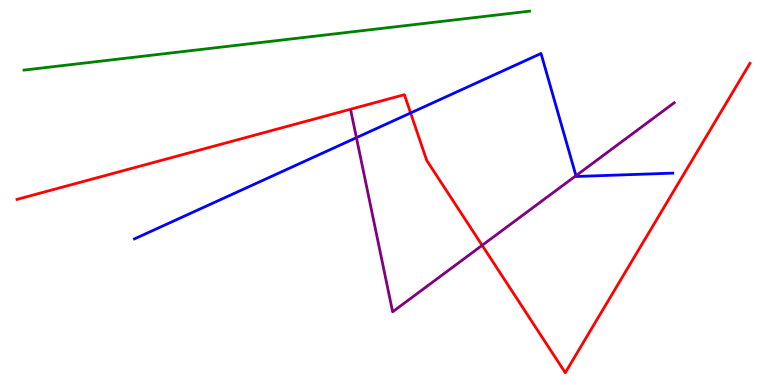[{'lines': ['blue', 'red'], 'intersections': [{'x': 5.3, 'y': 7.07}]}, {'lines': ['green', 'red'], 'intersections': []}, {'lines': ['purple', 'red'], 'intersections': [{'x': 6.22, 'y': 3.63}]}, {'lines': ['blue', 'green'], 'intersections': []}, {'lines': ['blue', 'purple'], 'intersections': [{'x': 4.6, 'y': 6.42}, {'x': 7.43, 'y': 5.44}]}, {'lines': ['green', 'purple'], 'intersections': []}]